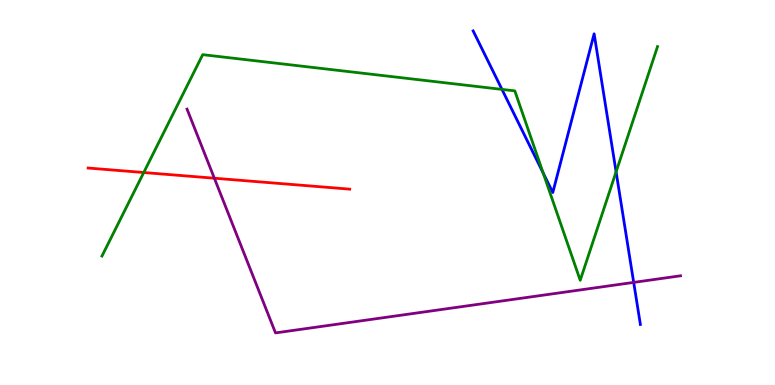[{'lines': ['blue', 'red'], 'intersections': []}, {'lines': ['green', 'red'], 'intersections': [{'x': 1.85, 'y': 5.52}]}, {'lines': ['purple', 'red'], 'intersections': [{'x': 2.77, 'y': 5.37}]}, {'lines': ['blue', 'green'], 'intersections': [{'x': 6.48, 'y': 7.68}, {'x': 7.01, 'y': 5.51}, {'x': 7.95, 'y': 5.54}]}, {'lines': ['blue', 'purple'], 'intersections': [{'x': 8.18, 'y': 2.66}]}, {'lines': ['green', 'purple'], 'intersections': []}]